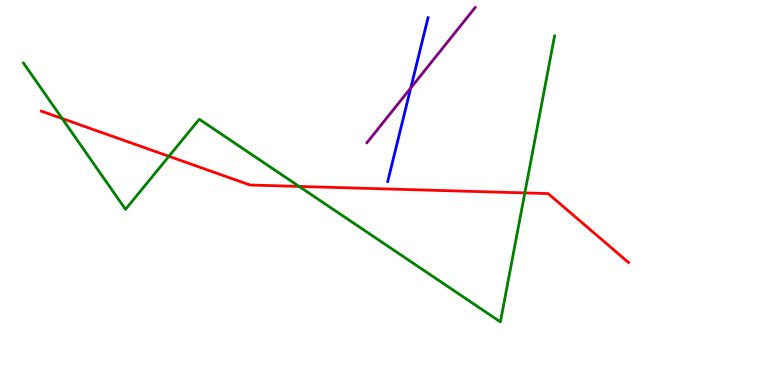[{'lines': ['blue', 'red'], 'intersections': []}, {'lines': ['green', 'red'], 'intersections': [{'x': 0.802, 'y': 6.92}, {'x': 2.18, 'y': 5.94}, {'x': 3.86, 'y': 5.16}, {'x': 6.77, 'y': 4.99}]}, {'lines': ['purple', 'red'], 'intersections': []}, {'lines': ['blue', 'green'], 'intersections': []}, {'lines': ['blue', 'purple'], 'intersections': [{'x': 5.3, 'y': 7.71}]}, {'lines': ['green', 'purple'], 'intersections': []}]